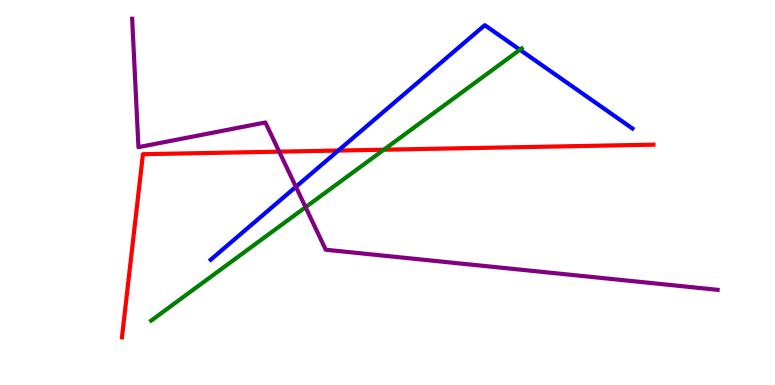[{'lines': ['blue', 'red'], 'intersections': [{'x': 4.36, 'y': 6.09}]}, {'lines': ['green', 'red'], 'intersections': [{'x': 4.95, 'y': 6.11}]}, {'lines': ['purple', 'red'], 'intersections': [{'x': 3.6, 'y': 6.06}]}, {'lines': ['blue', 'green'], 'intersections': [{'x': 6.71, 'y': 8.71}]}, {'lines': ['blue', 'purple'], 'intersections': [{'x': 3.82, 'y': 5.15}]}, {'lines': ['green', 'purple'], 'intersections': [{'x': 3.94, 'y': 4.62}]}]